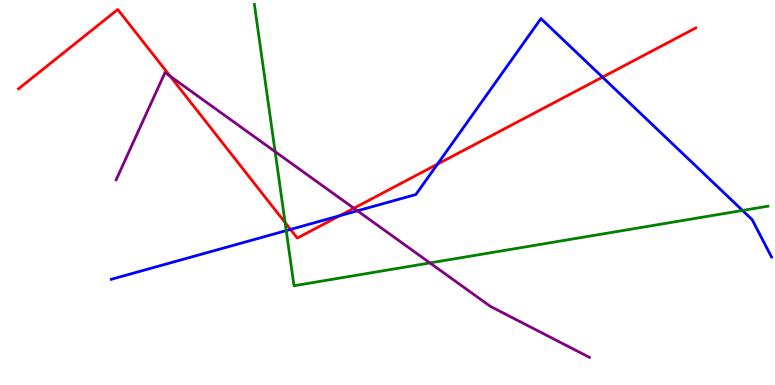[{'lines': ['blue', 'red'], 'intersections': [{'x': 3.75, 'y': 4.04}, {'x': 4.38, 'y': 4.4}, {'x': 5.64, 'y': 5.74}, {'x': 7.77, 'y': 8.0}]}, {'lines': ['green', 'red'], 'intersections': [{'x': 3.68, 'y': 4.22}]}, {'lines': ['purple', 'red'], 'intersections': [{'x': 2.2, 'y': 8.02}, {'x': 4.57, 'y': 4.59}]}, {'lines': ['blue', 'green'], 'intersections': [{'x': 3.69, 'y': 4.01}, {'x': 9.58, 'y': 4.53}]}, {'lines': ['blue', 'purple'], 'intersections': [{'x': 4.61, 'y': 4.52}]}, {'lines': ['green', 'purple'], 'intersections': [{'x': 3.55, 'y': 6.06}, {'x': 5.55, 'y': 3.17}]}]